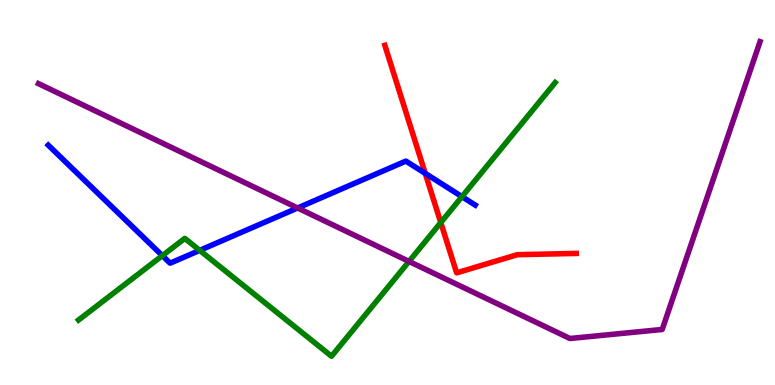[{'lines': ['blue', 'red'], 'intersections': [{'x': 5.49, 'y': 5.5}]}, {'lines': ['green', 'red'], 'intersections': [{'x': 5.69, 'y': 4.22}]}, {'lines': ['purple', 'red'], 'intersections': []}, {'lines': ['blue', 'green'], 'intersections': [{'x': 2.09, 'y': 3.36}, {'x': 2.58, 'y': 3.5}, {'x': 5.96, 'y': 4.89}]}, {'lines': ['blue', 'purple'], 'intersections': [{'x': 3.84, 'y': 4.6}]}, {'lines': ['green', 'purple'], 'intersections': [{'x': 5.28, 'y': 3.21}]}]